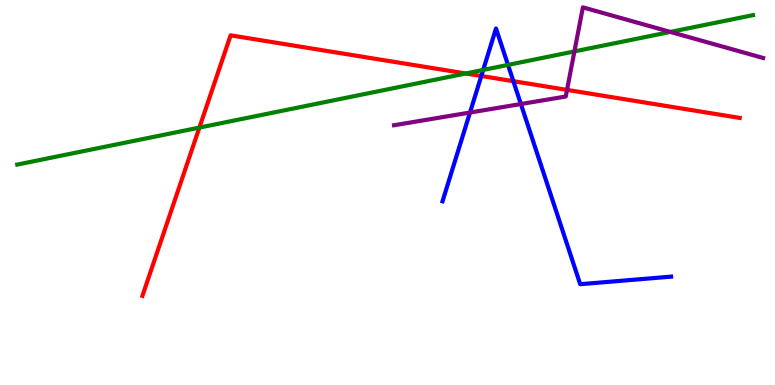[{'lines': ['blue', 'red'], 'intersections': [{'x': 6.21, 'y': 8.03}, {'x': 6.62, 'y': 7.89}]}, {'lines': ['green', 'red'], 'intersections': [{'x': 2.57, 'y': 6.69}, {'x': 6.01, 'y': 8.09}]}, {'lines': ['purple', 'red'], 'intersections': [{'x': 7.32, 'y': 7.67}]}, {'lines': ['blue', 'green'], 'intersections': [{'x': 6.23, 'y': 8.18}, {'x': 6.55, 'y': 8.31}]}, {'lines': ['blue', 'purple'], 'intersections': [{'x': 6.06, 'y': 7.08}, {'x': 6.72, 'y': 7.3}]}, {'lines': ['green', 'purple'], 'intersections': [{'x': 7.41, 'y': 8.66}, {'x': 8.65, 'y': 9.17}]}]